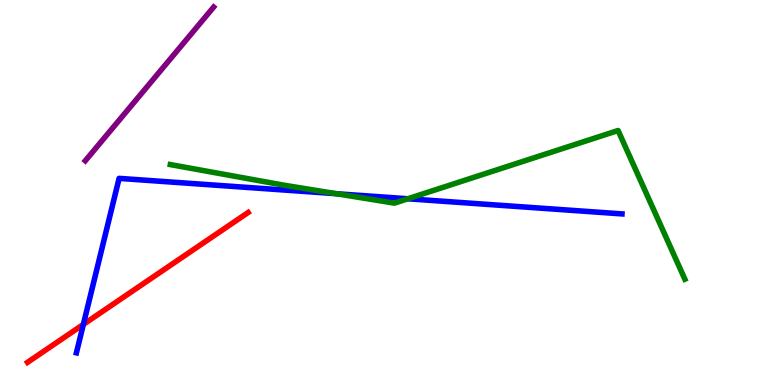[{'lines': ['blue', 'red'], 'intersections': [{'x': 1.08, 'y': 1.57}]}, {'lines': ['green', 'red'], 'intersections': []}, {'lines': ['purple', 'red'], 'intersections': []}, {'lines': ['blue', 'green'], 'intersections': [{'x': 4.34, 'y': 4.97}, {'x': 5.26, 'y': 4.84}]}, {'lines': ['blue', 'purple'], 'intersections': []}, {'lines': ['green', 'purple'], 'intersections': []}]